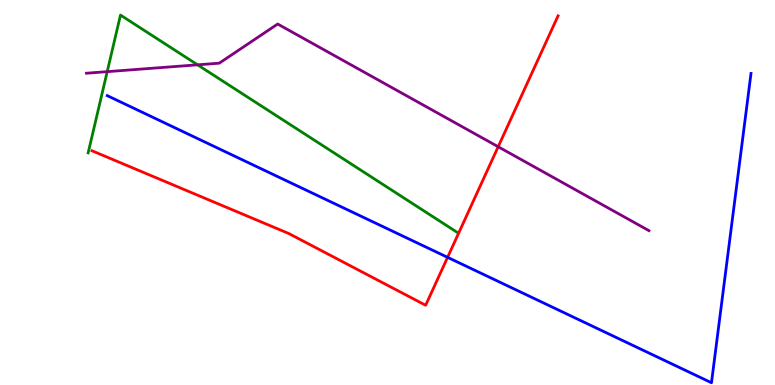[{'lines': ['blue', 'red'], 'intersections': [{'x': 5.78, 'y': 3.32}]}, {'lines': ['green', 'red'], 'intersections': []}, {'lines': ['purple', 'red'], 'intersections': [{'x': 6.43, 'y': 6.19}]}, {'lines': ['blue', 'green'], 'intersections': []}, {'lines': ['blue', 'purple'], 'intersections': []}, {'lines': ['green', 'purple'], 'intersections': [{'x': 1.38, 'y': 8.14}, {'x': 2.55, 'y': 8.32}]}]